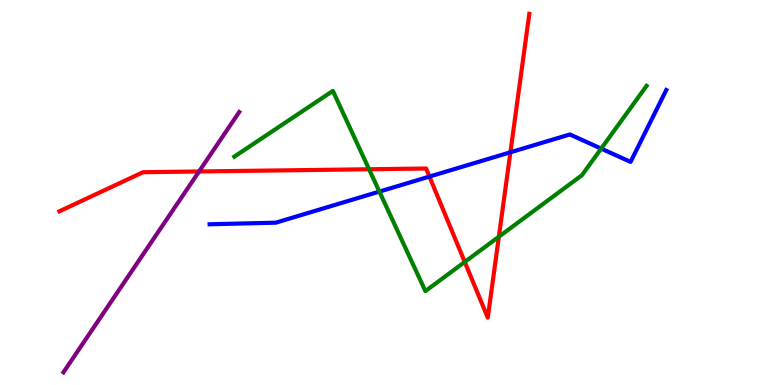[{'lines': ['blue', 'red'], 'intersections': [{'x': 5.54, 'y': 5.41}, {'x': 6.59, 'y': 6.04}]}, {'lines': ['green', 'red'], 'intersections': [{'x': 4.76, 'y': 5.6}, {'x': 6.0, 'y': 3.2}, {'x': 6.44, 'y': 3.85}]}, {'lines': ['purple', 'red'], 'intersections': [{'x': 2.57, 'y': 5.55}]}, {'lines': ['blue', 'green'], 'intersections': [{'x': 4.9, 'y': 5.02}, {'x': 7.76, 'y': 6.14}]}, {'lines': ['blue', 'purple'], 'intersections': []}, {'lines': ['green', 'purple'], 'intersections': []}]